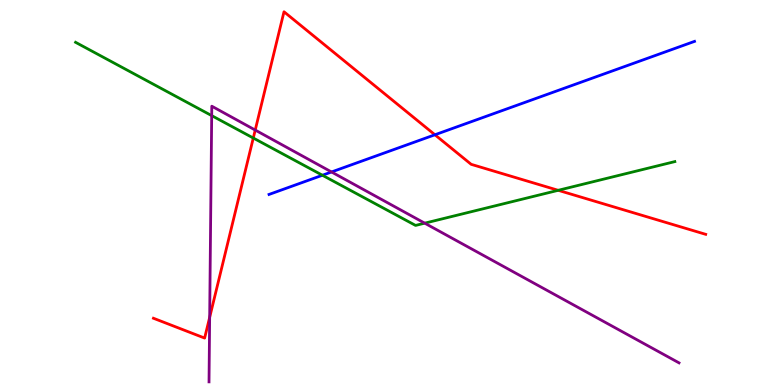[{'lines': ['blue', 'red'], 'intersections': [{'x': 5.61, 'y': 6.5}]}, {'lines': ['green', 'red'], 'intersections': [{'x': 3.27, 'y': 6.41}, {'x': 7.2, 'y': 5.06}]}, {'lines': ['purple', 'red'], 'intersections': [{'x': 2.71, 'y': 1.76}, {'x': 3.29, 'y': 6.62}]}, {'lines': ['blue', 'green'], 'intersections': [{'x': 4.16, 'y': 5.45}]}, {'lines': ['blue', 'purple'], 'intersections': [{'x': 4.28, 'y': 5.53}]}, {'lines': ['green', 'purple'], 'intersections': [{'x': 2.73, 'y': 7.0}, {'x': 5.48, 'y': 4.2}]}]